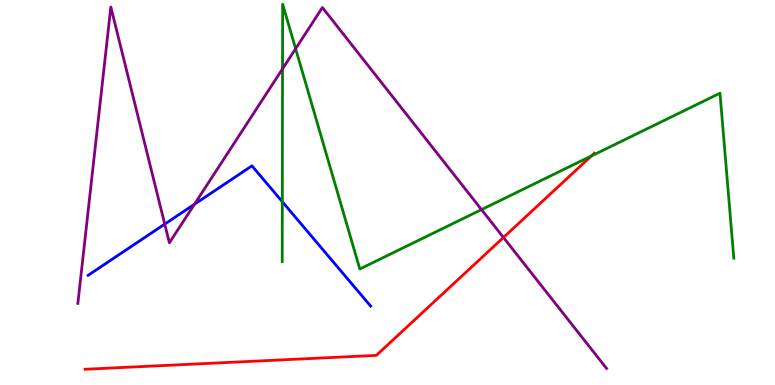[{'lines': ['blue', 'red'], 'intersections': []}, {'lines': ['green', 'red'], 'intersections': [{'x': 7.63, 'y': 5.95}]}, {'lines': ['purple', 'red'], 'intersections': [{'x': 6.5, 'y': 3.83}]}, {'lines': ['blue', 'green'], 'intersections': [{'x': 3.64, 'y': 4.76}]}, {'lines': ['blue', 'purple'], 'intersections': [{'x': 2.13, 'y': 4.18}, {'x': 2.51, 'y': 4.69}]}, {'lines': ['green', 'purple'], 'intersections': [{'x': 3.65, 'y': 8.21}, {'x': 3.81, 'y': 8.73}, {'x': 6.21, 'y': 4.56}]}]